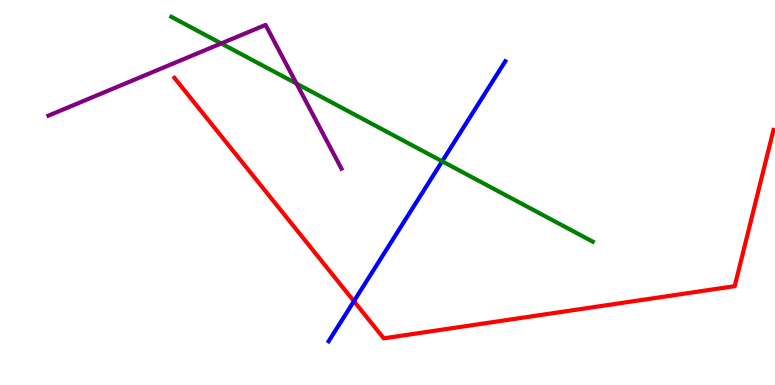[{'lines': ['blue', 'red'], 'intersections': [{'x': 4.57, 'y': 2.18}]}, {'lines': ['green', 'red'], 'intersections': []}, {'lines': ['purple', 'red'], 'intersections': []}, {'lines': ['blue', 'green'], 'intersections': [{'x': 5.71, 'y': 5.81}]}, {'lines': ['blue', 'purple'], 'intersections': []}, {'lines': ['green', 'purple'], 'intersections': [{'x': 2.85, 'y': 8.87}, {'x': 3.83, 'y': 7.83}]}]